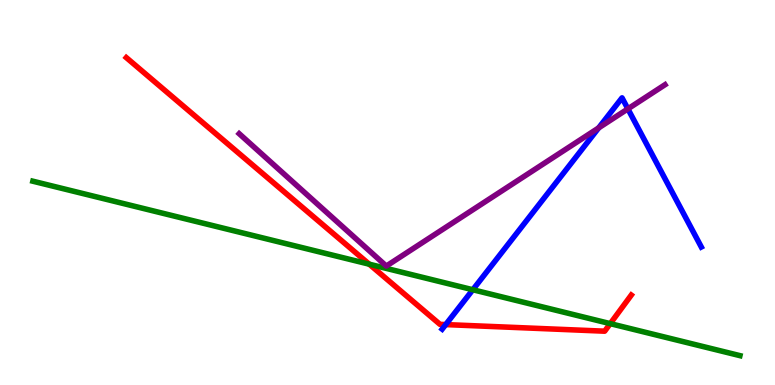[{'lines': ['blue', 'red'], 'intersections': [{'x': 5.75, 'y': 1.57}]}, {'lines': ['green', 'red'], 'intersections': [{'x': 4.76, 'y': 3.14}, {'x': 7.87, 'y': 1.59}]}, {'lines': ['purple', 'red'], 'intersections': []}, {'lines': ['blue', 'green'], 'intersections': [{'x': 6.1, 'y': 2.47}]}, {'lines': ['blue', 'purple'], 'intersections': [{'x': 7.72, 'y': 6.68}, {'x': 8.1, 'y': 7.17}]}, {'lines': ['green', 'purple'], 'intersections': []}]